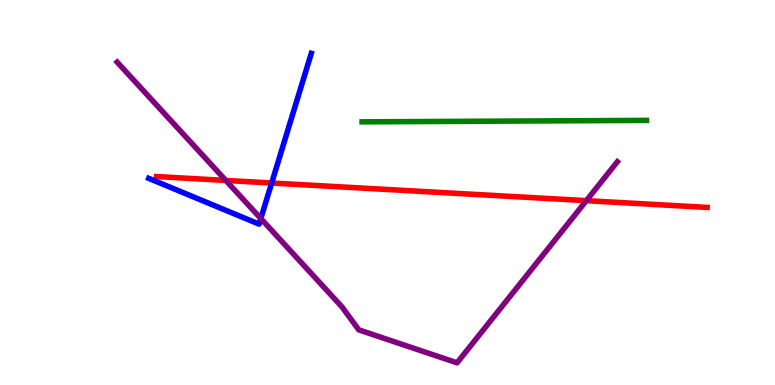[{'lines': ['blue', 'red'], 'intersections': [{'x': 3.51, 'y': 5.25}]}, {'lines': ['green', 'red'], 'intersections': []}, {'lines': ['purple', 'red'], 'intersections': [{'x': 2.91, 'y': 5.31}, {'x': 7.57, 'y': 4.79}]}, {'lines': ['blue', 'green'], 'intersections': []}, {'lines': ['blue', 'purple'], 'intersections': [{'x': 3.37, 'y': 4.32}]}, {'lines': ['green', 'purple'], 'intersections': []}]